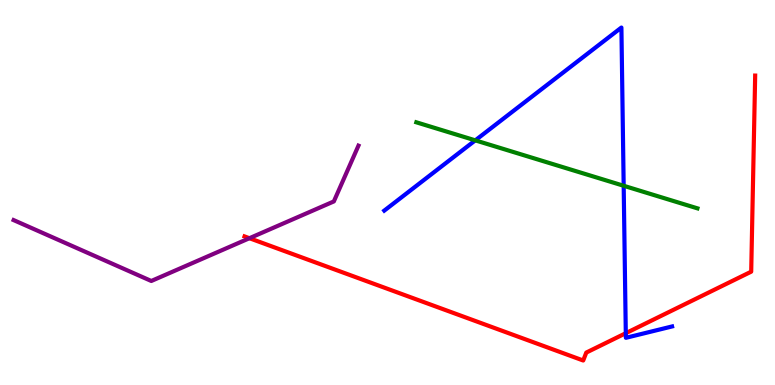[{'lines': ['blue', 'red'], 'intersections': [{'x': 8.07, 'y': 1.35}]}, {'lines': ['green', 'red'], 'intersections': []}, {'lines': ['purple', 'red'], 'intersections': [{'x': 3.22, 'y': 3.81}]}, {'lines': ['blue', 'green'], 'intersections': [{'x': 6.13, 'y': 6.35}, {'x': 8.05, 'y': 5.17}]}, {'lines': ['blue', 'purple'], 'intersections': []}, {'lines': ['green', 'purple'], 'intersections': []}]